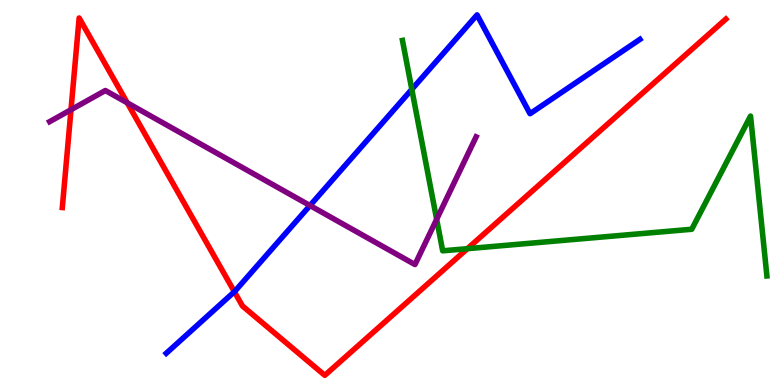[{'lines': ['blue', 'red'], 'intersections': [{'x': 3.02, 'y': 2.42}]}, {'lines': ['green', 'red'], 'intersections': [{'x': 6.03, 'y': 3.54}]}, {'lines': ['purple', 'red'], 'intersections': [{'x': 0.916, 'y': 7.15}, {'x': 1.64, 'y': 7.33}]}, {'lines': ['blue', 'green'], 'intersections': [{'x': 5.31, 'y': 7.68}]}, {'lines': ['blue', 'purple'], 'intersections': [{'x': 4.0, 'y': 4.66}]}, {'lines': ['green', 'purple'], 'intersections': [{'x': 5.63, 'y': 4.3}]}]